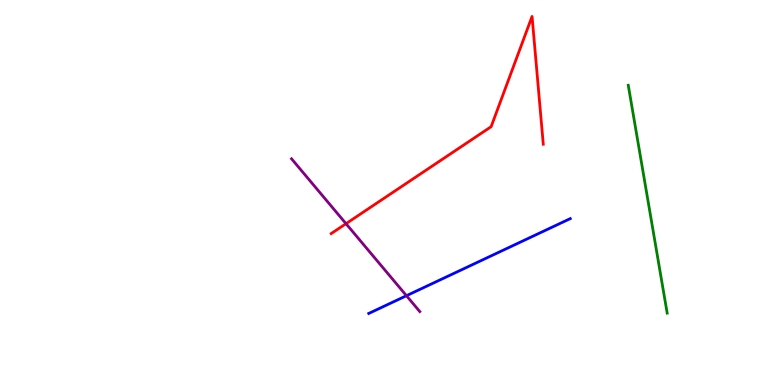[{'lines': ['blue', 'red'], 'intersections': []}, {'lines': ['green', 'red'], 'intersections': []}, {'lines': ['purple', 'red'], 'intersections': [{'x': 4.46, 'y': 4.19}]}, {'lines': ['blue', 'green'], 'intersections': []}, {'lines': ['blue', 'purple'], 'intersections': [{'x': 5.24, 'y': 2.32}]}, {'lines': ['green', 'purple'], 'intersections': []}]